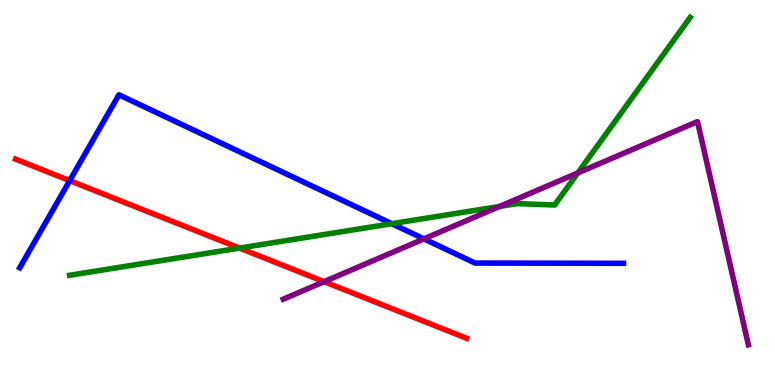[{'lines': ['blue', 'red'], 'intersections': [{'x': 0.9, 'y': 5.31}]}, {'lines': ['green', 'red'], 'intersections': [{'x': 3.09, 'y': 3.56}]}, {'lines': ['purple', 'red'], 'intersections': [{'x': 4.18, 'y': 2.68}]}, {'lines': ['blue', 'green'], 'intersections': [{'x': 5.06, 'y': 4.19}]}, {'lines': ['blue', 'purple'], 'intersections': [{'x': 5.47, 'y': 3.8}]}, {'lines': ['green', 'purple'], 'intersections': [{'x': 6.45, 'y': 4.64}, {'x': 7.46, 'y': 5.51}]}]